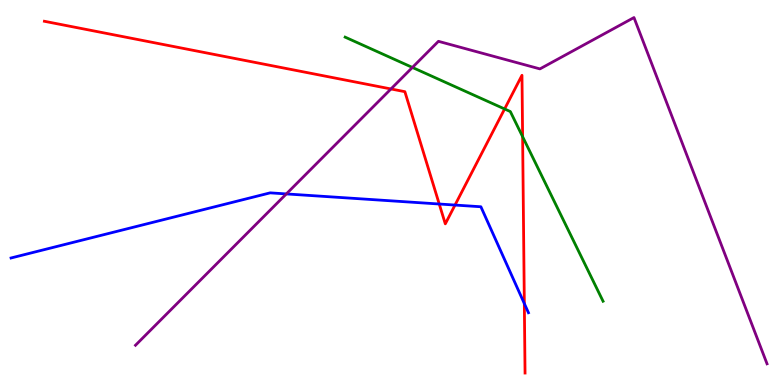[{'lines': ['blue', 'red'], 'intersections': [{'x': 5.67, 'y': 4.7}, {'x': 5.87, 'y': 4.67}, {'x': 6.77, 'y': 2.12}]}, {'lines': ['green', 'red'], 'intersections': [{'x': 6.51, 'y': 7.17}, {'x': 6.74, 'y': 6.45}]}, {'lines': ['purple', 'red'], 'intersections': [{'x': 5.04, 'y': 7.69}]}, {'lines': ['blue', 'green'], 'intersections': []}, {'lines': ['blue', 'purple'], 'intersections': [{'x': 3.69, 'y': 4.96}]}, {'lines': ['green', 'purple'], 'intersections': [{'x': 5.32, 'y': 8.25}]}]